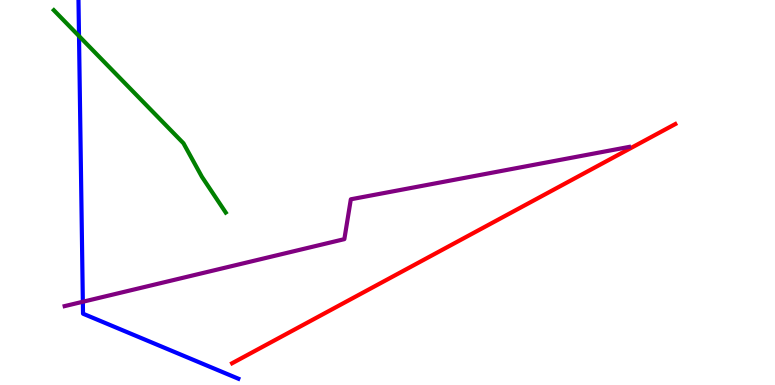[{'lines': ['blue', 'red'], 'intersections': []}, {'lines': ['green', 'red'], 'intersections': []}, {'lines': ['purple', 'red'], 'intersections': []}, {'lines': ['blue', 'green'], 'intersections': [{'x': 1.02, 'y': 9.06}]}, {'lines': ['blue', 'purple'], 'intersections': [{'x': 1.07, 'y': 2.16}]}, {'lines': ['green', 'purple'], 'intersections': []}]